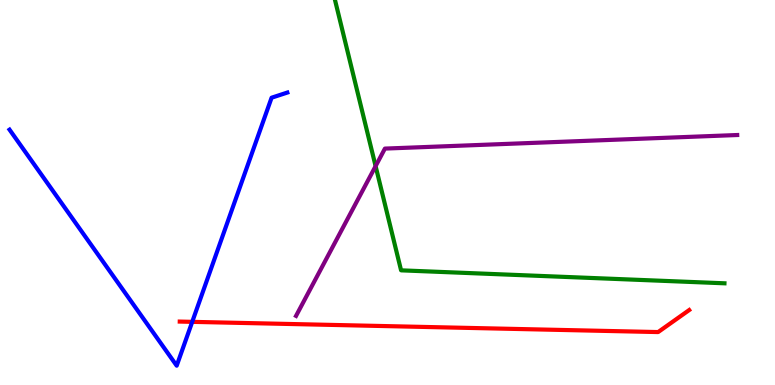[{'lines': ['blue', 'red'], 'intersections': [{'x': 2.48, 'y': 1.64}]}, {'lines': ['green', 'red'], 'intersections': []}, {'lines': ['purple', 'red'], 'intersections': []}, {'lines': ['blue', 'green'], 'intersections': []}, {'lines': ['blue', 'purple'], 'intersections': []}, {'lines': ['green', 'purple'], 'intersections': [{'x': 4.85, 'y': 5.69}]}]